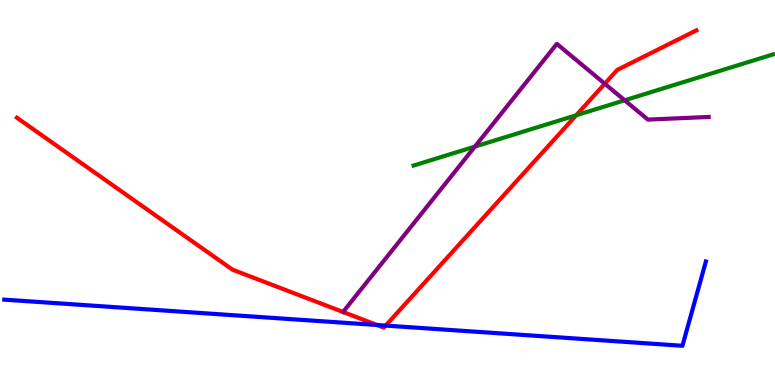[{'lines': ['blue', 'red'], 'intersections': [{'x': 4.87, 'y': 1.56}, {'x': 4.98, 'y': 1.54}]}, {'lines': ['green', 'red'], 'intersections': [{'x': 7.43, 'y': 7.01}]}, {'lines': ['purple', 'red'], 'intersections': [{'x': 7.8, 'y': 7.83}]}, {'lines': ['blue', 'green'], 'intersections': []}, {'lines': ['blue', 'purple'], 'intersections': []}, {'lines': ['green', 'purple'], 'intersections': [{'x': 6.13, 'y': 6.19}, {'x': 8.06, 'y': 7.4}]}]